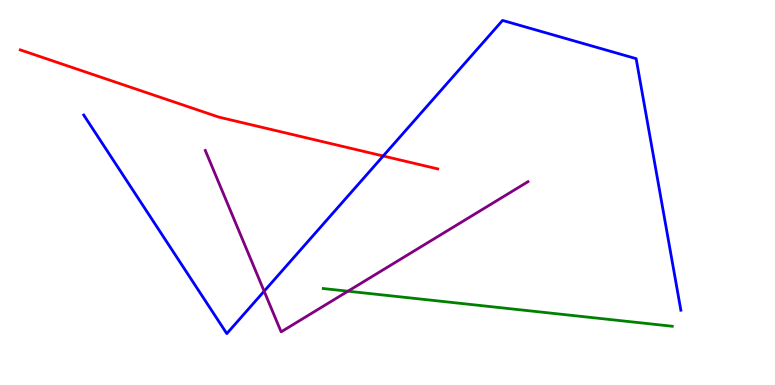[{'lines': ['blue', 'red'], 'intersections': [{'x': 4.94, 'y': 5.95}]}, {'lines': ['green', 'red'], 'intersections': []}, {'lines': ['purple', 'red'], 'intersections': []}, {'lines': ['blue', 'green'], 'intersections': []}, {'lines': ['blue', 'purple'], 'intersections': [{'x': 3.41, 'y': 2.44}]}, {'lines': ['green', 'purple'], 'intersections': [{'x': 4.49, 'y': 2.44}]}]